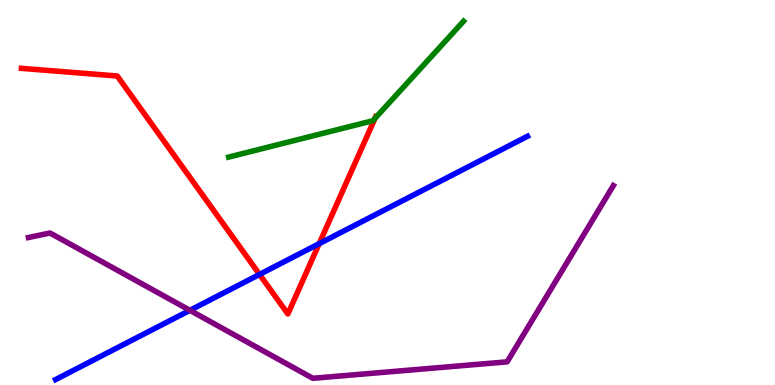[{'lines': ['blue', 'red'], 'intersections': [{'x': 3.35, 'y': 2.87}, {'x': 4.12, 'y': 3.67}]}, {'lines': ['green', 'red'], 'intersections': [{'x': 4.84, 'y': 6.92}]}, {'lines': ['purple', 'red'], 'intersections': []}, {'lines': ['blue', 'green'], 'intersections': []}, {'lines': ['blue', 'purple'], 'intersections': [{'x': 2.45, 'y': 1.94}]}, {'lines': ['green', 'purple'], 'intersections': []}]